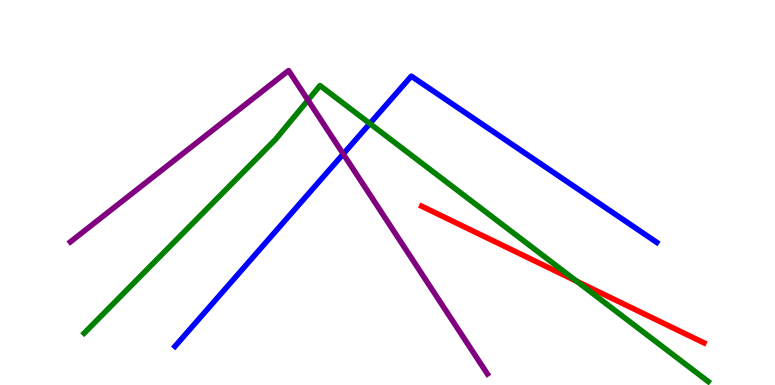[{'lines': ['blue', 'red'], 'intersections': []}, {'lines': ['green', 'red'], 'intersections': [{'x': 7.44, 'y': 2.7}]}, {'lines': ['purple', 'red'], 'intersections': []}, {'lines': ['blue', 'green'], 'intersections': [{'x': 4.77, 'y': 6.79}]}, {'lines': ['blue', 'purple'], 'intersections': [{'x': 4.43, 'y': 6.0}]}, {'lines': ['green', 'purple'], 'intersections': [{'x': 3.97, 'y': 7.4}]}]